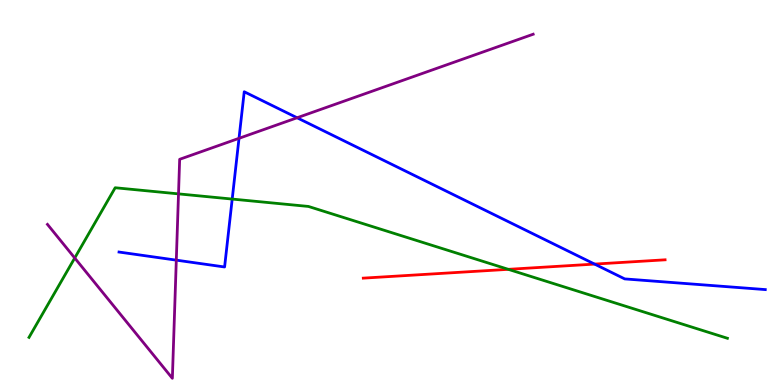[{'lines': ['blue', 'red'], 'intersections': [{'x': 7.67, 'y': 3.14}]}, {'lines': ['green', 'red'], 'intersections': [{'x': 6.56, 'y': 3.0}]}, {'lines': ['purple', 'red'], 'intersections': []}, {'lines': ['blue', 'green'], 'intersections': [{'x': 3.0, 'y': 4.83}]}, {'lines': ['blue', 'purple'], 'intersections': [{'x': 2.27, 'y': 3.24}, {'x': 3.08, 'y': 6.41}, {'x': 3.83, 'y': 6.94}]}, {'lines': ['green', 'purple'], 'intersections': [{'x': 0.964, 'y': 3.3}, {'x': 2.3, 'y': 4.96}]}]